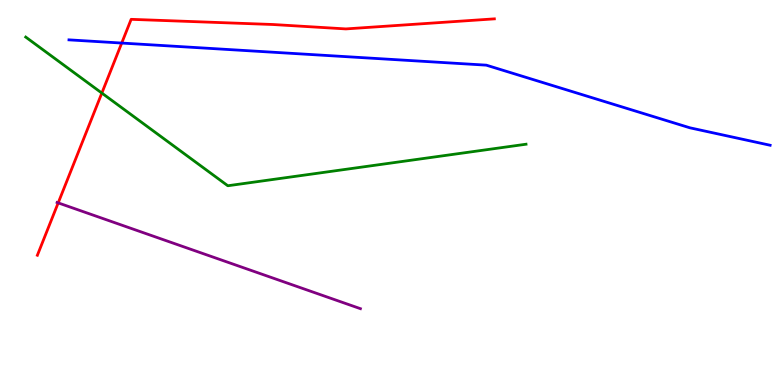[{'lines': ['blue', 'red'], 'intersections': [{'x': 1.57, 'y': 8.88}]}, {'lines': ['green', 'red'], 'intersections': [{'x': 1.31, 'y': 7.58}]}, {'lines': ['purple', 'red'], 'intersections': [{'x': 0.751, 'y': 4.73}]}, {'lines': ['blue', 'green'], 'intersections': []}, {'lines': ['blue', 'purple'], 'intersections': []}, {'lines': ['green', 'purple'], 'intersections': []}]